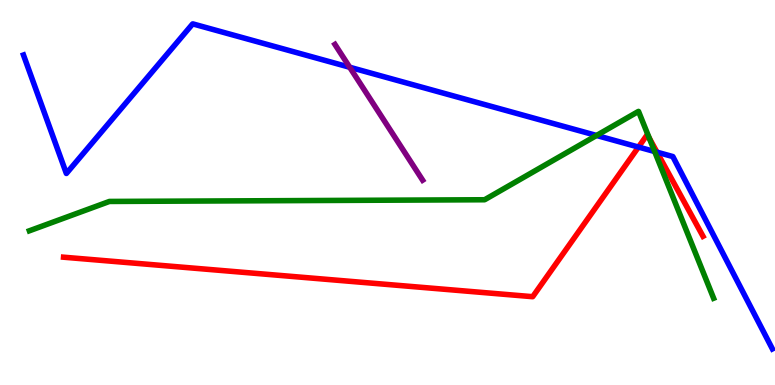[{'lines': ['blue', 'red'], 'intersections': [{'x': 8.24, 'y': 6.18}, {'x': 8.48, 'y': 6.05}]}, {'lines': ['green', 'red'], 'intersections': [{'x': 8.38, 'y': 6.41}]}, {'lines': ['purple', 'red'], 'intersections': []}, {'lines': ['blue', 'green'], 'intersections': [{'x': 7.7, 'y': 6.48}, {'x': 8.45, 'y': 6.06}]}, {'lines': ['blue', 'purple'], 'intersections': [{'x': 4.51, 'y': 8.25}]}, {'lines': ['green', 'purple'], 'intersections': []}]